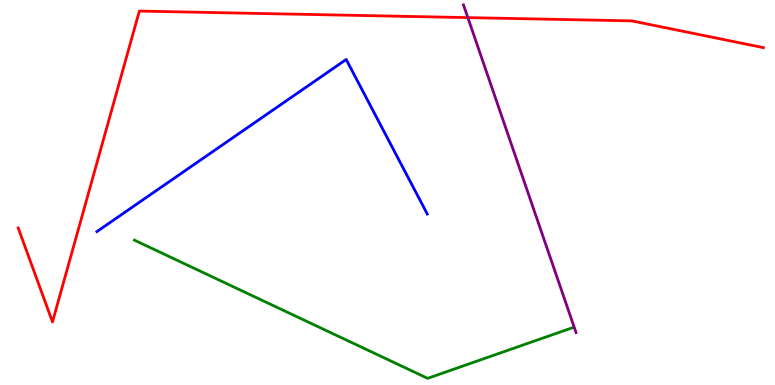[{'lines': ['blue', 'red'], 'intersections': []}, {'lines': ['green', 'red'], 'intersections': []}, {'lines': ['purple', 'red'], 'intersections': [{'x': 6.04, 'y': 9.54}]}, {'lines': ['blue', 'green'], 'intersections': []}, {'lines': ['blue', 'purple'], 'intersections': []}, {'lines': ['green', 'purple'], 'intersections': []}]